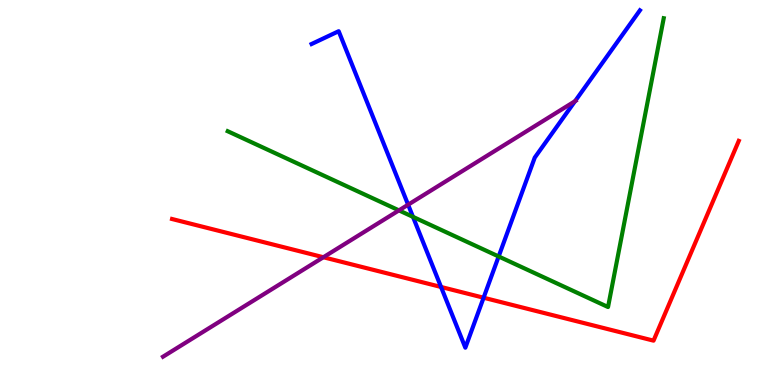[{'lines': ['blue', 'red'], 'intersections': [{'x': 5.69, 'y': 2.55}, {'x': 6.24, 'y': 2.27}]}, {'lines': ['green', 'red'], 'intersections': []}, {'lines': ['purple', 'red'], 'intersections': [{'x': 4.17, 'y': 3.32}]}, {'lines': ['blue', 'green'], 'intersections': [{'x': 5.33, 'y': 4.37}, {'x': 6.43, 'y': 3.34}]}, {'lines': ['blue', 'purple'], 'intersections': [{'x': 5.27, 'y': 4.68}, {'x': 7.42, 'y': 7.37}]}, {'lines': ['green', 'purple'], 'intersections': [{'x': 5.15, 'y': 4.54}]}]